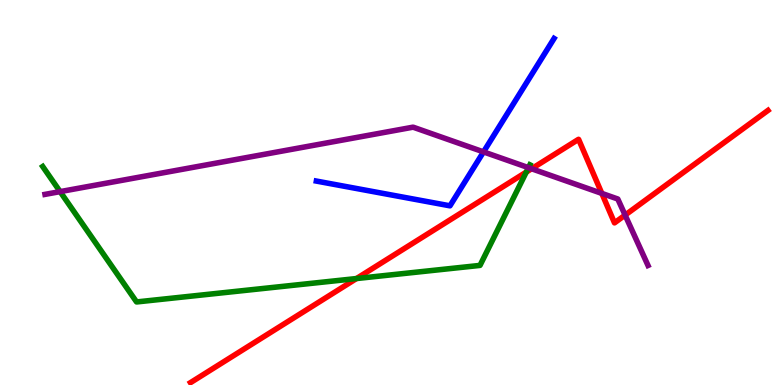[{'lines': ['blue', 'red'], 'intersections': []}, {'lines': ['green', 'red'], 'intersections': [{'x': 4.6, 'y': 2.77}, {'x': 6.79, 'y': 5.53}]}, {'lines': ['purple', 'red'], 'intersections': [{'x': 6.86, 'y': 5.62}, {'x': 7.77, 'y': 4.98}, {'x': 8.07, 'y': 4.41}]}, {'lines': ['blue', 'green'], 'intersections': []}, {'lines': ['blue', 'purple'], 'intersections': [{'x': 6.24, 'y': 6.05}]}, {'lines': ['green', 'purple'], 'intersections': [{'x': 0.776, 'y': 5.02}, {'x': 6.82, 'y': 5.65}]}]